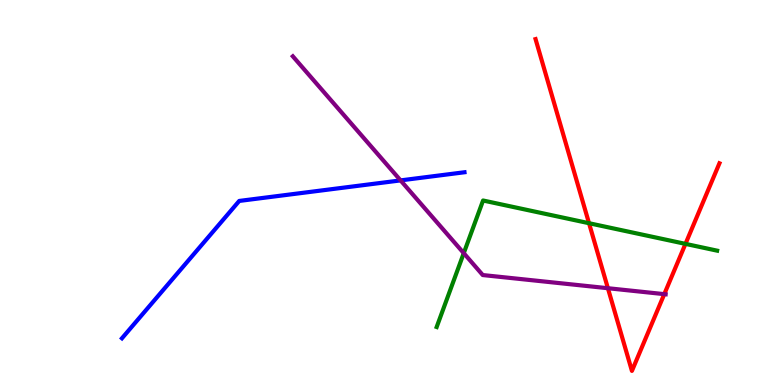[{'lines': ['blue', 'red'], 'intersections': []}, {'lines': ['green', 'red'], 'intersections': [{'x': 7.6, 'y': 4.2}, {'x': 8.84, 'y': 3.67}]}, {'lines': ['purple', 'red'], 'intersections': [{'x': 7.84, 'y': 2.51}, {'x': 8.57, 'y': 2.36}]}, {'lines': ['blue', 'green'], 'intersections': []}, {'lines': ['blue', 'purple'], 'intersections': [{'x': 5.17, 'y': 5.31}]}, {'lines': ['green', 'purple'], 'intersections': [{'x': 5.98, 'y': 3.42}]}]